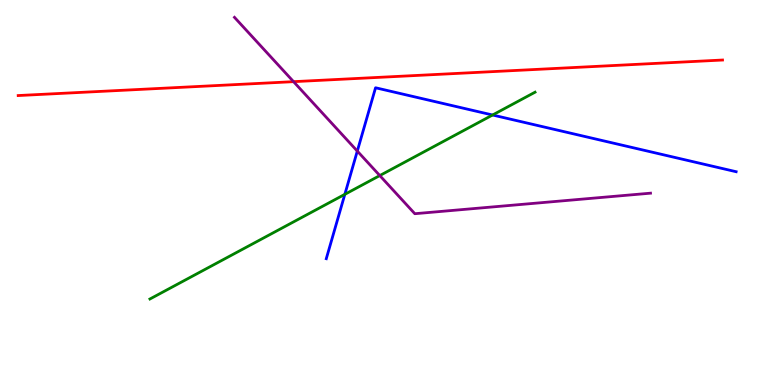[{'lines': ['blue', 'red'], 'intersections': []}, {'lines': ['green', 'red'], 'intersections': []}, {'lines': ['purple', 'red'], 'intersections': [{'x': 3.79, 'y': 7.88}]}, {'lines': ['blue', 'green'], 'intersections': [{'x': 4.45, 'y': 4.95}, {'x': 6.36, 'y': 7.01}]}, {'lines': ['blue', 'purple'], 'intersections': [{'x': 4.61, 'y': 6.08}]}, {'lines': ['green', 'purple'], 'intersections': [{'x': 4.9, 'y': 5.44}]}]